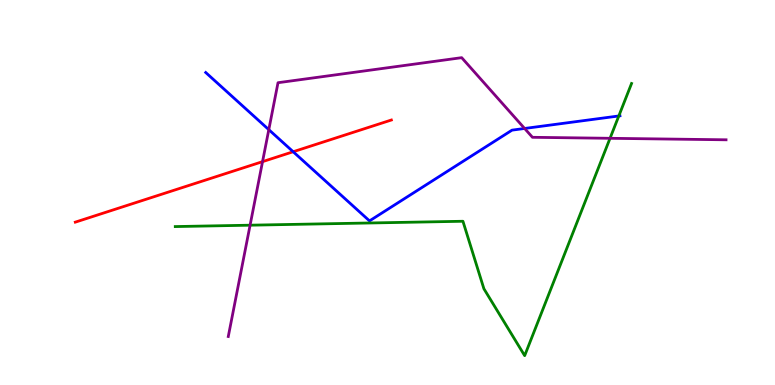[{'lines': ['blue', 'red'], 'intersections': [{'x': 3.78, 'y': 6.06}]}, {'lines': ['green', 'red'], 'intersections': []}, {'lines': ['purple', 'red'], 'intersections': [{'x': 3.39, 'y': 5.8}]}, {'lines': ['blue', 'green'], 'intersections': [{'x': 7.98, 'y': 6.99}]}, {'lines': ['blue', 'purple'], 'intersections': [{'x': 3.47, 'y': 6.63}, {'x': 6.77, 'y': 6.66}]}, {'lines': ['green', 'purple'], 'intersections': [{'x': 3.23, 'y': 4.15}, {'x': 7.87, 'y': 6.41}]}]